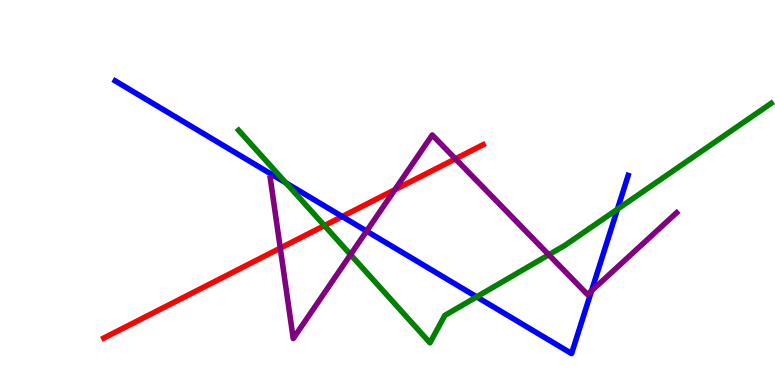[{'lines': ['blue', 'red'], 'intersections': [{'x': 4.42, 'y': 4.38}]}, {'lines': ['green', 'red'], 'intersections': [{'x': 4.19, 'y': 4.14}]}, {'lines': ['purple', 'red'], 'intersections': [{'x': 3.62, 'y': 3.56}, {'x': 5.1, 'y': 5.07}, {'x': 5.88, 'y': 5.87}]}, {'lines': ['blue', 'green'], 'intersections': [{'x': 3.69, 'y': 5.25}, {'x': 6.15, 'y': 2.29}, {'x': 7.97, 'y': 4.57}]}, {'lines': ['blue', 'purple'], 'intersections': [{'x': 4.73, 'y': 4.0}, {'x': 7.63, 'y': 2.44}]}, {'lines': ['green', 'purple'], 'intersections': [{'x': 4.52, 'y': 3.39}, {'x': 7.08, 'y': 3.38}]}]